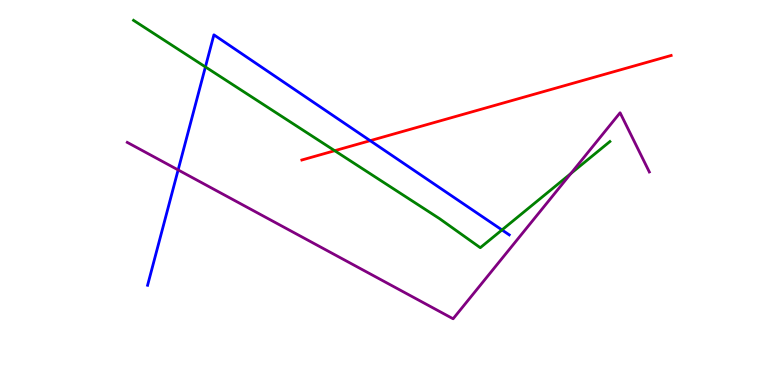[{'lines': ['blue', 'red'], 'intersections': [{'x': 4.78, 'y': 6.35}]}, {'lines': ['green', 'red'], 'intersections': [{'x': 4.32, 'y': 6.09}]}, {'lines': ['purple', 'red'], 'intersections': []}, {'lines': ['blue', 'green'], 'intersections': [{'x': 2.65, 'y': 8.26}, {'x': 6.48, 'y': 4.03}]}, {'lines': ['blue', 'purple'], 'intersections': [{'x': 2.3, 'y': 5.59}]}, {'lines': ['green', 'purple'], 'intersections': [{'x': 7.37, 'y': 5.49}]}]